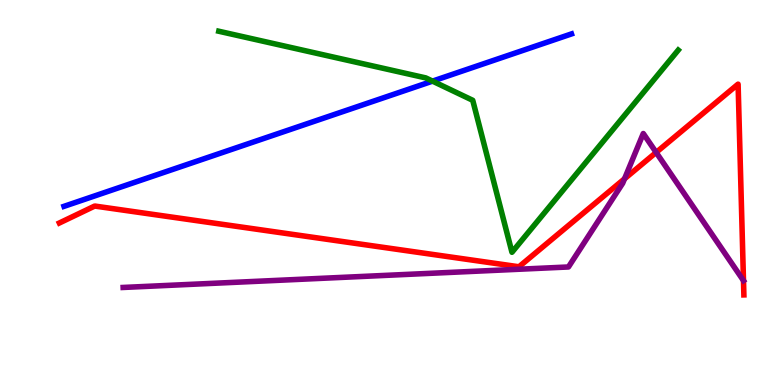[{'lines': ['blue', 'red'], 'intersections': []}, {'lines': ['green', 'red'], 'intersections': []}, {'lines': ['purple', 'red'], 'intersections': [{'x': 8.06, 'y': 5.36}, {'x': 8.47, 'y': 6.04}, {'x': 9.59, 'y': 2.71}]}, {'lines': ['blue', 'green'], 'intersections': [{'x': 5.58, 'y': 7.89}]}, {'lines': ['blue', 'purple'], 'intersections': []}, {'lines': ['green', 'purple'], 'intersections': []}]